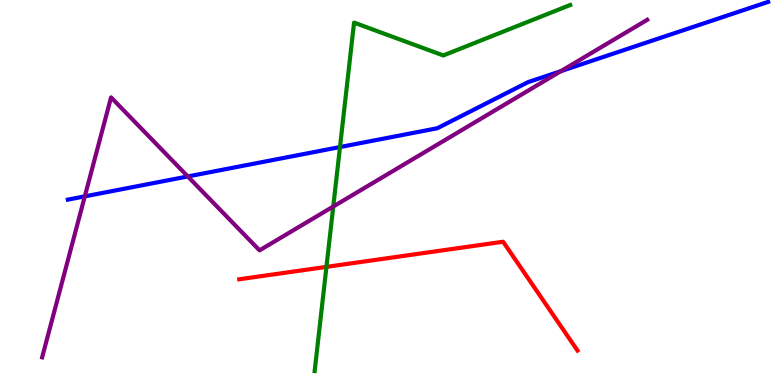[{'lines': ['blue', 'red'], 'intersections': []}, {'lines': ['green', 'red'], 'intersections': [{'x': 4.21, 'y': 3.07}]}, {'lines': ['purple', 'red'], 'intersections': []}, {'lines': ['blue', 'green'], 'intersections': [{'x': 4.39, 'y': 6.18}]}, {'lines': ['blue', 'purple'], 'intersections': [{'x': 1.09, 'y': 4.9}, {'x': 2.42, 'y': 5.42}, {'x': 7.24, 'y': 8.15}]}, {'lines': ['green', 'purple'], 'intersections': [{'x': 4.3, 'y': 4.64}]}]